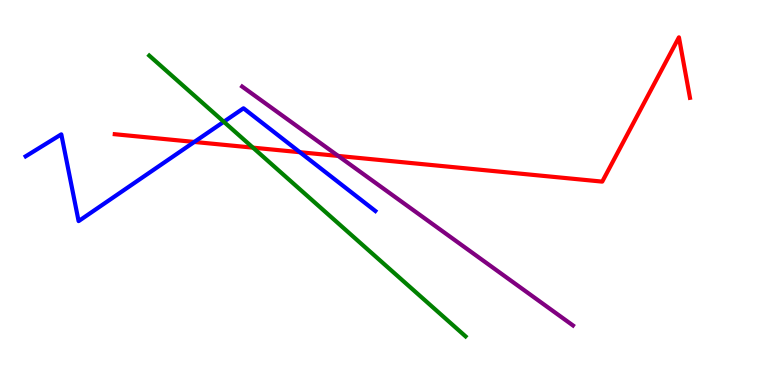[{'lines': ['blue', 'red'], 'intersections': [{'x': 2.51, 'y': 6.31}, {'x': 3.87, 'y': 6.05}]}, {'lines': ['green', 'red'], 'intersections': [{'x': 3.26, 'y': 6.16}]}, {'lines': ['purple', 'red'], 'intersections': [{'x': 4.36, 'y': 5.95}]}, {'lines': ['blue', 'green'], 'intersections': [{'x': 2.89, 'y': 6.84}]}, {'lines': ['blue', 'purple'], 'intersections': []}, {'lines': ['green', 'purple'], 'intersections': []}]